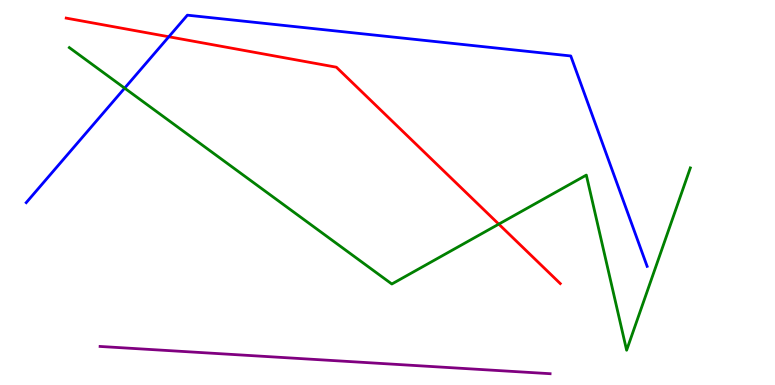[{'lines': ['blue', 'red'], 'intersections': [{'x': 2.18, 'y': 9.05}]}, {'lines': ['green', 'red'], 'intersections': [{'x': 6.44, 'y': 4.18}]}, {'lines': ['purple', 'red'], 'intersections': []}, {'lines': ['blue', 'green'], 'intersections': [{'x': 1.61, 'y': 7.71}]}, {'lines': ['blue', 'purple'], 'intersections': []}, {'lines': ['green', 'purple'], 'intersections': []}]